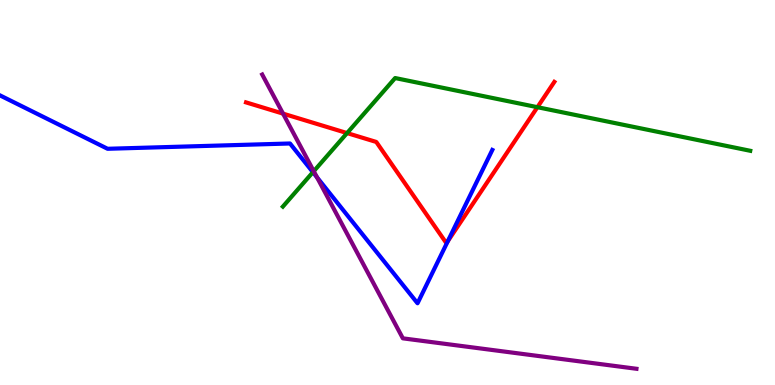[{'lines': ['blue', 'red'], 'intersections': [{'x': 5.78, 'y': 3.73}]}, {'lines': ['green', 'red'], 'intersections': [{'x': 4.48, 'y': 6.54}, {'x': 6.93, 'y': 7.22}]}, {'lines': ['purple', 'red'], 'intersections': [{'x': 3.65, 'y': 7.05}]}, {'lines': ['blue', 'green'], 'intersections': [{'x': 4.04, 'y': 5.53}]}, {'lines': ['blue', 'purple'], 'intersections': [{'x': 4.09, 'y': 5.39}]}, {'lines': ['green', 'purple'], 'intersections': [{'x': 4.05, 'y': 5.55}]}]